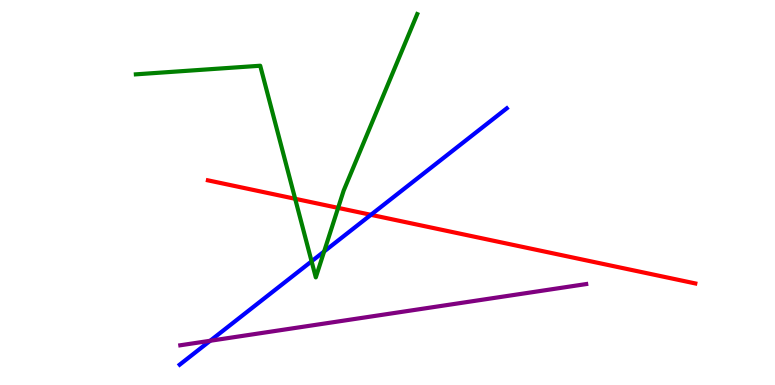[{'lines': ['blue', 'red'], 'intersections': [{'x': 4.79, 'y': 4.42}]}, {'lines': ['green', 'red'], 'intersections': [{'x': 3.81, 'y': 4.84}, {'x': 4.36, 'y': 4.6}]}, {'lines': ['purple', 'red'], 'intersections': []}, {'lines': ['blue', 'green'], 'intersections': [{'x': 4.02, 'y': 3.21}, {'x': 4.18, 'y': 3.47}]}, {'lines': ['blue', 'purple'], 'intersections': [{'x': 2.71, 'y': 1.15}]}, {'lines': ['green', 'purple'], 'intersections': []}]